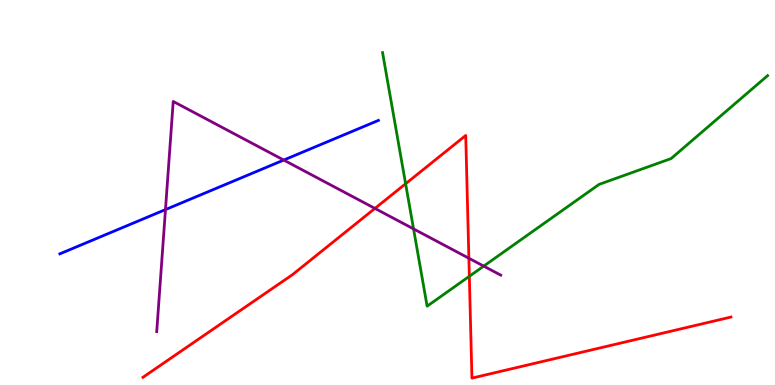[{'lines': ['blue', 'red'], 'intersections': []}, {'lines': ['green', 'red'], 'intersections': [{'x': 5.23, 'y': 5.23}, {'x': 6.06, 'y': 2.82}]}, {'lines': ['purple', 'red'], 'intersections': [{'x': 4.84, 'y': 4.59}, {'x': 6.05, 'y': 3.29}]}, {'lines': ['blue', 'green'], 'intersections': []}, {'lines': ['blue', 'purple'], 'intersections': [{'x': 2.14, 'y': 4.56}, {'x': 3.66, 'y': 5.84}]}, {'lines': ['green', 'purple'], 'intersections': [{'x': 5.34, 'y': 4.05}, {'x': 6.24, 'y': 3.09}]}]